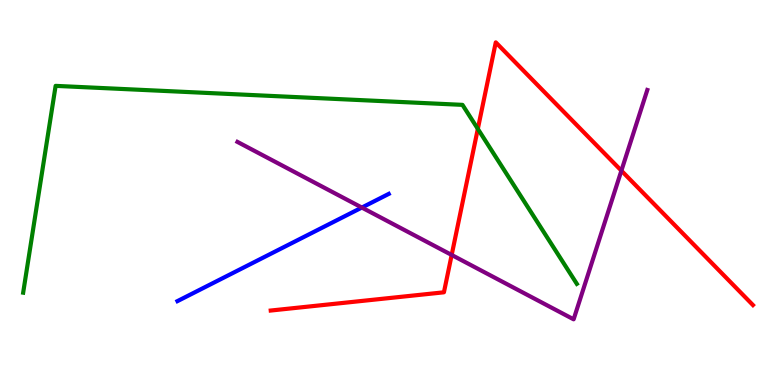[{'lines': ['blue', 'red'], 'intersections': []}, {'lines': ['green', 'red'], 'intersections': [{'x': 6.17, 'y': 6.65}]}, {'lines': ['purple', 'red'], 'intersections': [{'x': 5.83, 'y': 3.38}, {'x': 8.02, 'y': 5.57}]}, {'lines': ['blue', 'green'], 'intersections': []}, {'lines': ['blue', 'purple'], 'intersections': [{'x': 4.67, 'y': 4.61}]}, {'lines': ['green', 'purple'], 'intersections': []}]